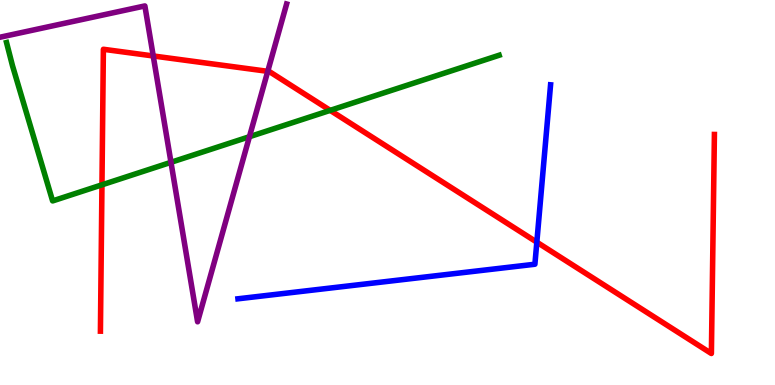[{'lines': ['blue', 'red'], 'intersections': [{'x': 6.93, 'y': 3.71}]}, {'lines': ['green', 'red'], 'intersections': [{'x': 1.32, 'y': 5.2}, {'x': 4.26, 'y': 7.13}]}, {'lines': ['purple', 'red'], 'intersections': [{'x': 1.98, 'y': 8.55}, {'x': 3.45, 'y': 8.15}]}, {'lines': ['blue', 'green'], 'intersections': []}, {'lines': ['blue', 'purple'], 'intersections': []}, {'lines': ['green', 'purple'], 'intersections': [{'x': 2.21, 'y': 5.78}, {'x': 3.22, 'y': 6.45}]}]